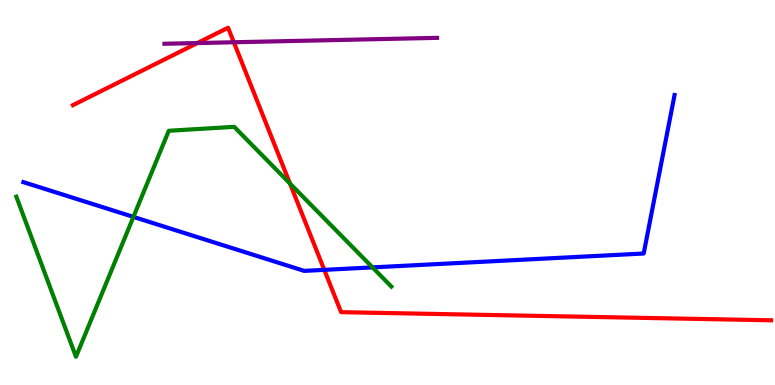[{'lines': ['blue', 'red'], 'intersections': [{'x': 4.18, 'y': 2.99}]}, {'lines': ['green', 'red'], 'intersections': [{'x': 3.74, 'y': 5.23}]}, {'lines': ['purple', 'red'], 'intersections': [{'x': 2.55, 'y': 8.88}, {'x': 3.02, 'y': 8.9}]}, {'lines': ['blue', 'green'], 'intersections': [{'x': 1.72, 'y': 4.37}, {'x': 4.81, 'y': 3.05}]}, {'lines': ['blue', 'purple'], 'intersections': []}, {'lines': ['green', 'purple'], 'intersections': []}]